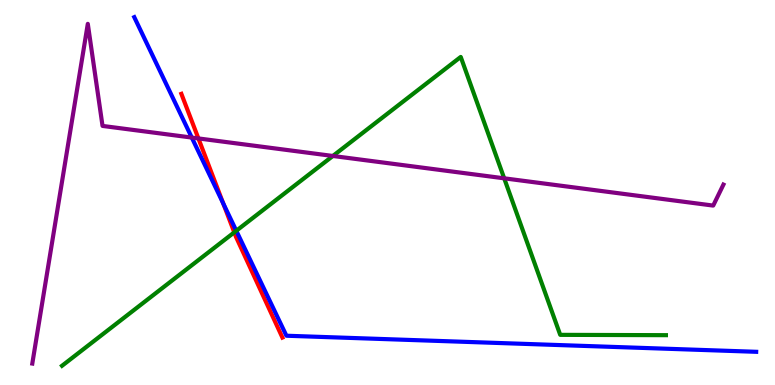[{'lines': ['blue', 'red'], 'intersections': [{'x': 2.88, 'y': 4.72}]}, {'lines': ['green', 'red'], 'intersections': [{'x': 3.02, 'y': 3.97}]}, {'lines': ['purple', 'red'], 'intersections': [{'x': 2.56, 'y': 6.4}]}, {'lines': ['blue', 'green'], 'intersections': [{'x': 3.05, 'y': 4.01}]}, {'lines': ['blue', 'purple'], 'intersections': [{'x': 2.47, 'y': 6.43}]}, {'lines': ['green', 'purple'], 'intersections': [{'x': 4.3, 'y': 5.95}, {'x': 6.51, 'y': 5.37}]}]